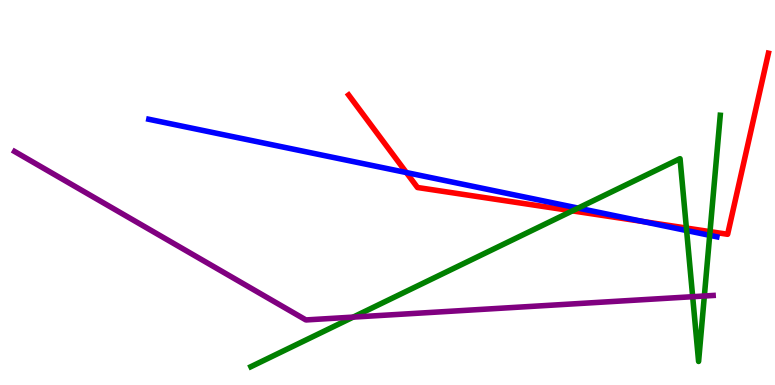[{'lines': ['blue', 'red'], 'intersections': [{'x': 5.24, 'y': 5.52}, {'x': 8.3, 'y': 4.25}]}, {'lines': ['green', 'red'], 'intersections': [{'x': 7.39, 'y': 4.52}, {'x': 8.86, 'y': 4.08}, {'x': 9.16, 'y': 3.98}]}, {'lines': ['purple', 'red'], 'intersections': []}, {'lines': ['blue', 'green'], 'intersections': [{'x': 7.46, 'y': 4.6}, {'x': 8.86, 'y': 4.01}, {'x': 9.16, 'y': 3.89}]}, {'lines': ['blue', 'purple'], 'intersections': []}, {'lines': ['green', 'purple'], 'intersections': [{'x': 4.56, 'y': 1.76}, {'x': 8.94, 'y': 2.29}, {'x': 9.09, 'y': 2.31}]}]